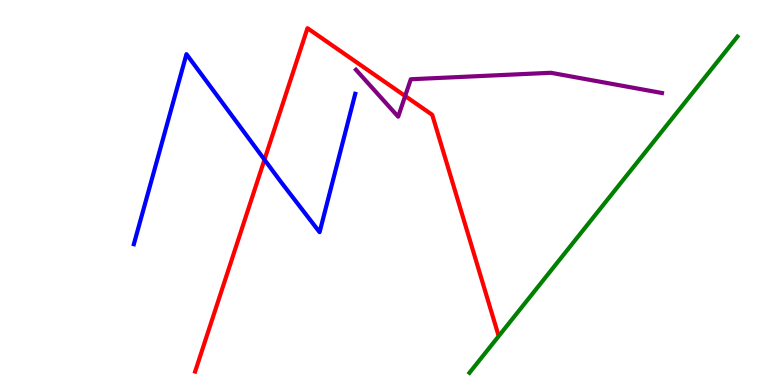[{'lines': ['blue', 'red'], 'intersections': [{'x': 3.41, 'y': 5.85}]}, {'lines': ['green', 'red'], 'intersections': []}, {'lines': ['purple', 'red'], 'intersections': [{'x': 5.23, 'y': 7.51}]}, {'lines': ['blue', 'green'], 'intersections': []}, {'lines': ['blue', 'purple'], 'intersections': []}, {'lines': ['green', 'purple'], 'intersections': []}]